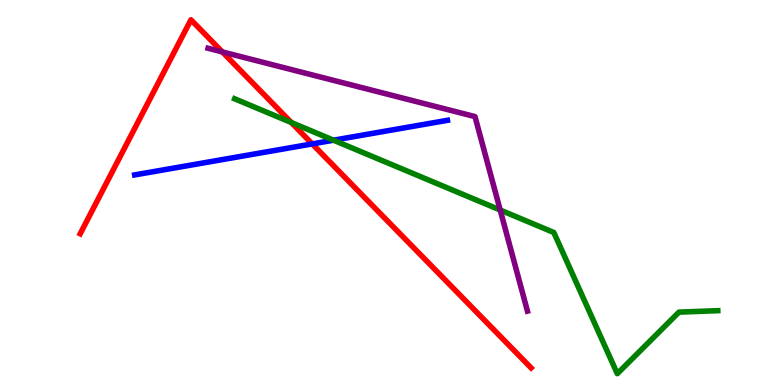[{'lines': ['blue', 'red'], 'intersections': [{'x': 4.03, 'y': 6.26}]}, {'lines': ['green', 'red'], 'intersections': [{'x': 3.76, 'y': 6.82}]}, {'lines': ['purple', 'red'], 'intersections': [{'x': 2.87, 'y': 8.65}]}, {'lines': ['blue', 'green'], 'intersections': [{'x': 4.3, 'y': 6.36}]}, {'lines': ['blue', 'purple'], 'intersections': []}, {'lines': ['green', 'purple'], 'intersections': [{'x': 6.45, 'y': 4.54}]}]